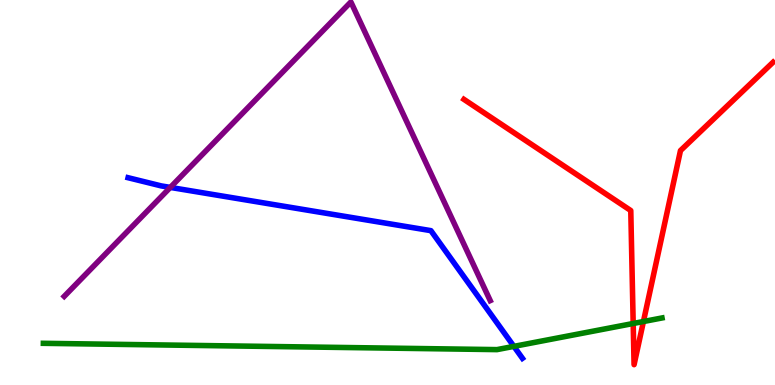[{'lines': ['blue', 'red'], 'intersections': []}, {'lines': ['green', 'red'], 'intersections': [{'x': 8.17, 'y': 1.6}, {'x': 8.3, 'y': 1.65}]}, {'lines': ['purple', 'red'], 'intersections': []}, {'lines': ['blue', 'green'], 'intersections': [{'x': 6.63, 'y': 1.0}]}, {'lines': ['blue', 'purple'], 'intersections': [{'x': 2.2, 'y': 5.13}]}, {'lines': ['green', 'purple'], 'intersections': []}]